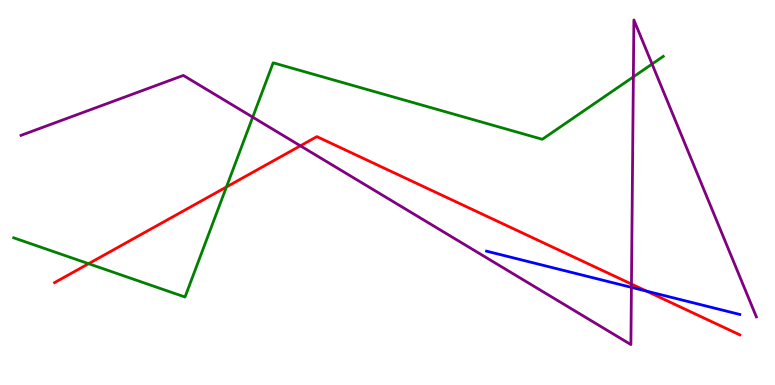[{'lines': ['blue', 'red'], 'intersections': [{'x': 8.34, 'y': 2.44}]}, {'lines': ['green', 'red'], 'intersections': [{'x': 1.14, 'y': 3.15}, {'x': 2.92, 'y': 5.14}]}, {'lines': ['purple', 'red'], 'intersections': [{'x': 3.88, 'y': 6.21}, {'x': 8.15, 'y': 2.62}]}, {'lines': ['blue', 'green'], 'intersections': []}, {'lines': ['blue', 'purple'], 'intersections': [{'x': 8.15, 'y': 2.54}]}, {'lines': ['green', 'purple'], 'intersections': [{'x': 3.26, 'y': 6.96}, {'x': 8.17, 'y': 8.0}, {'x': 8.41, 'y': 8.34}]}]